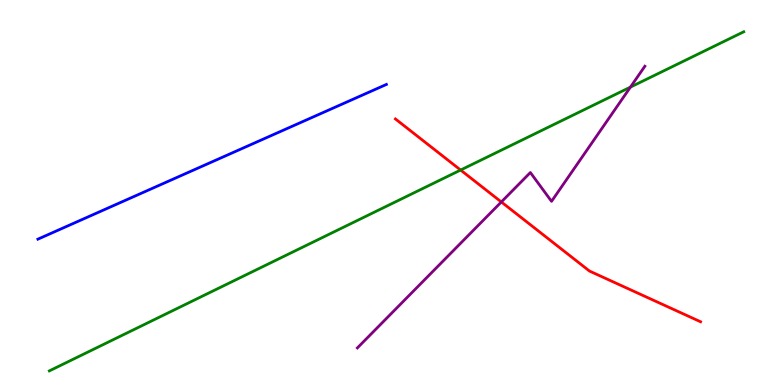[{'lines': ['blue', 'red'], 'intersections': []}, {'lines': ['green', 'red'], 'intersections': [{'x': 5.94, 'y': 5.58}]}, {'lines': ['purple', 'red'], 'intersections': [{'x': 6.47, 'y': 4.75}]}, {'lines': ['blue', 'green'], 'intersections': []}, {'lines': ['blue', 'purple'], 'intersections': []}, {'lines': ['green', 'purple'], 'intersections': [{'x': 8.13, 'y': 7.74}]}]